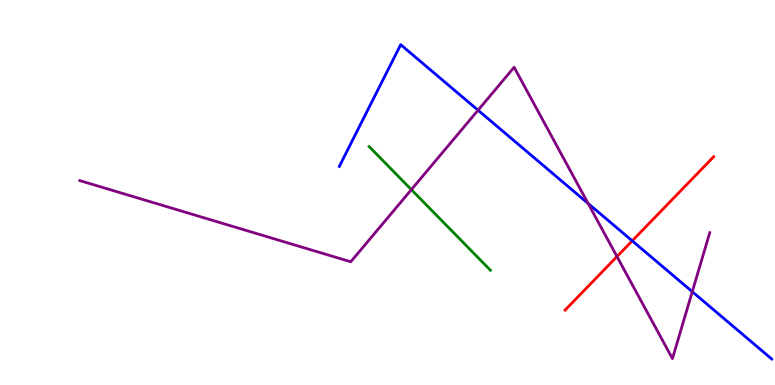[{'lines': ['blue', 'red'], 'intersections': [{'x': 8.16, 'y': 3.74}]}, {'lines': ['green', 'red'], 'intersections': []}, {'lines': ['purple', 'red'], 'intersections': [{'x': 7.96, 'y': 3.34}]}, {'lines': ['blue', 'green'], 'intersections': []}, {'lines': ['blue', 'purple'], 'intersections': [{'x': 6.17, 'y': 7.14}, {'x': 7.59, 'y': 4.71}, {'x': 8.93, 'y': 2.42}]}, {'lines': ['green', 'purple'], 'intersections': [{'x': 5.31, 'y': 5.07}]}]